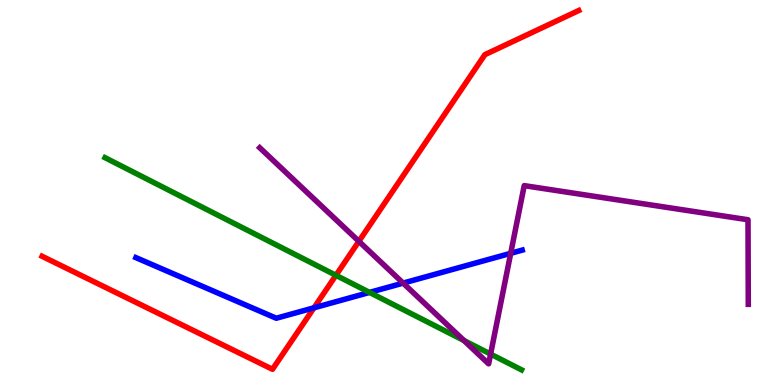[{'lines': ['blue', 'red'], 'intersections': [{'x': 4.05, 'y': 2.01}]}, {'lines': ['green', 'red'], 'intersections': [{'x': 4.33, 'y': 2.85}]}, {'lines': ['purple', 'red'], 'intersections': [{'x': 4.63, 'y': 3.73}]}, {'lines': ['blue', 'green'], 'intersections': [{'x': 4.77, 'y': 2.4}]}, {'lines': ['blue', 'purple'], 'intersections': [{'x': 5.2, 'y': 2.65}, {'x': 6.59, 'y': 3.42}]}, {'lines': ['green', 'purple'], 'intersections': [{'x': 5.99, 'y': 1.16}, {'x': 6.33, 'y': 0.803}]}]